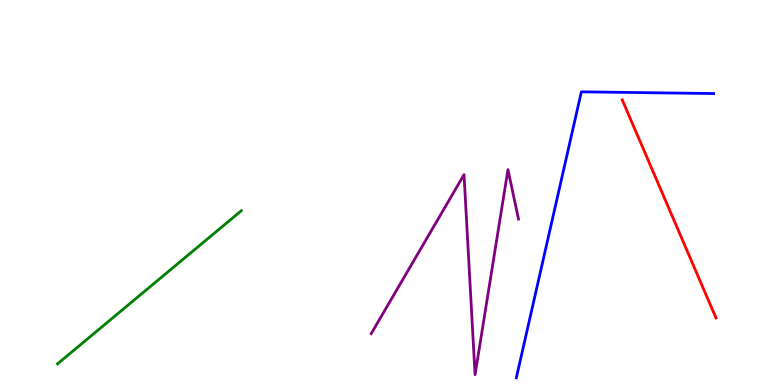[{'lines': ['blue', 'red'], 'intersections': []}, {'lines': ['green', 'red'], 'intersections': []}, {'lines': ['purple', 'red'], 'intersections': []}, {'lines': ['blue', 'green'], 'intersections': []}, {'lines': ['blue', 'purple'], 'intersections': []}, {'lines': ['green', 'purple'], 'intersections': []}]